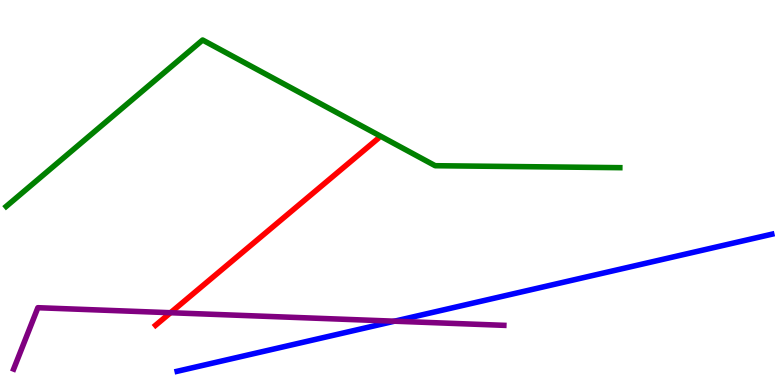[{'lines': ['blue', 'red'], 'intersections': []}, {'lines': ['green', 'red'], 'intersections': []}, {'lines': ['purple', 'red'], 'intersections': [{'x': 2.2, 'y': 1.88}]}, {'lines': ['blue', 'green'], 'intersections': []}, {'lines': ['blue', 'purple'], 'intersections': [{'x': 5.09, 'y': 1.66}]}, {'lines': ['green', 'purple'], 'intersections': []}]